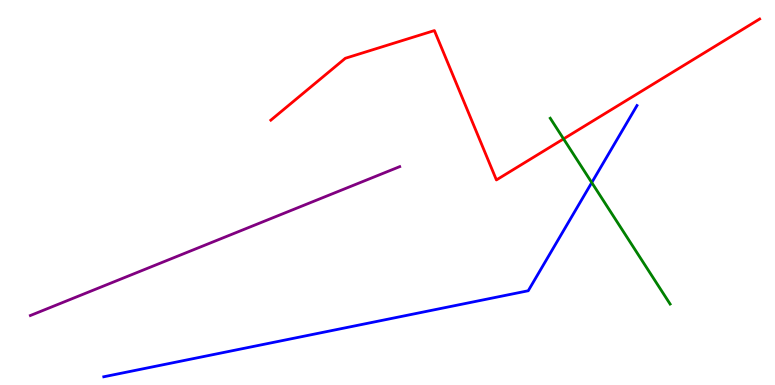[{'lines': ['blue', 'red'], 'intersections': []}, {'lines': ['green', 'red'], 'intersections': [{'x': 7.27, 'y': 6.39}]}, {'lines': ['purple', 'red'], 'intersections': []}, {'lines': ['blue', 'green'], 'intersections': [{'x': 7.64, 'y': 5.26}]}, {'lines': ['blue', 'purple'], 'intersections': []}, {'lines': ['green', 'purple'], 'intersections': []}]